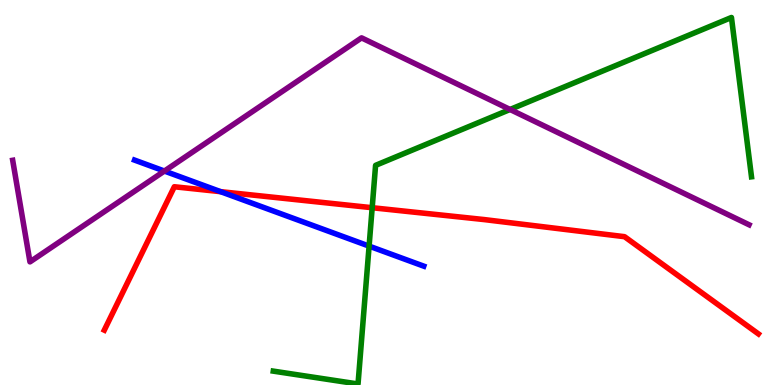[{'lines': ['blue', 'red'], 'intersections': [{'x': 2.85, 'y': 5.02}]}, {'lines': ['green', 'red'], 'intersections': [{'x': 4.8, 'y': 4.6}]}, {'lines': ['purple', 'red'], 'intersections': []}, {'lines': ['blue', 'green'], 'intersections': [{'x': 4.76, 'y': 3.61}]}, {'lines': ['blue', 'purple'], 'intersections': [{'x': 2.12, 'y': 5.56}]}, {'lines': ['green', 'purple'], 'intersections': [{'x': 6.58, 'y': 7.16}]}]